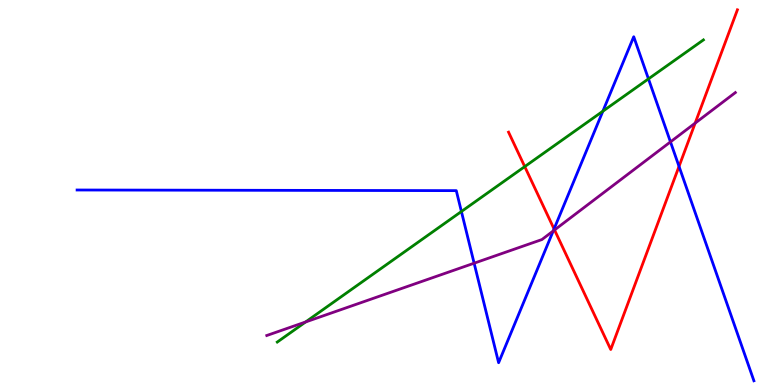[{'lines': ['blue', 'red'], 'intersections': [{'x': 7.15, 'y': 4.05}, {'x': 8.76, 'y': 5.68}]}, {'lines': ['green', 'red'], 'intersections': [{'x': 6.77, 'y': 5.67}]}, {'lines': ['purple', 'red'], 'intersections': [{'x': 7.16, 'y': 4.03}, {'x': 8.97, 'y': 6.8}]}, {'lines': ['blue', 'green'], 'intersections': [{'x': 5.95, 'y': 4.51}, {'x': 7.78, 'y': 7.11}, {'x': 8.37, 'y': 7.95}]}, {'lines': ['blue', 'purple'], 'intersections': [{'x': 6.12, 'y': 3.16}, {'x': 7.14, 'y': 4.0}, {'x': 8.65, 'y': 6.31}]}, {'lines': ['green', 'purple'], 'intersections': [{'x': 3.94, 'y': 1.64}]}]